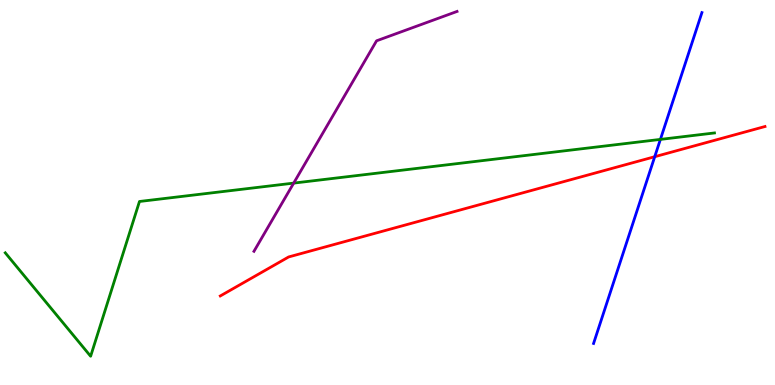[{'lines': ['blue', 'red'], 'intersections': [{'x': 8.45, 'y': 5.93}]}, {'lines': ['green', 'red'], 'intersections': []}, {'lines': ['purple', 'red'], 'intersections': []}, {'lines': ['blue', 'green'], 'intersections': [{'x': 8.52, 'y': 6.38}]}, {'lines': ['blue', 'purple'], 'intersections': []}, {'lines': ['green', 'purple'], 'intersections': [{'x': 3.79, 'y': 5.24}]}]